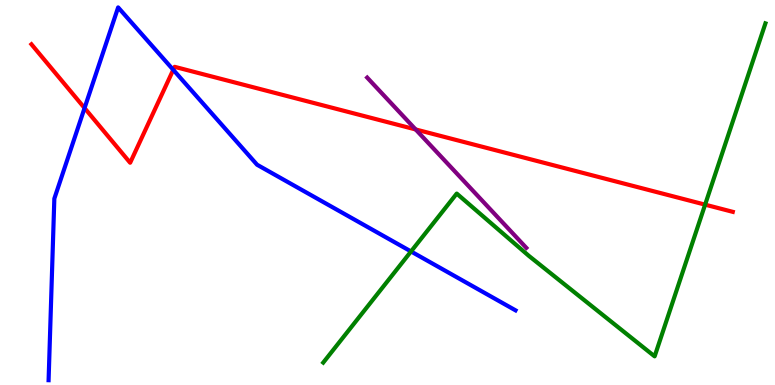[{'lines': ['blue', 'red'], 'intersections': [{'x': 1.09, 'y': 7.19}, {'x': 2.24, 'y': 8.19}]}, {'lines': ['green', 'red'], 'intersections': [{'x': 9.1, 'y': 4.68}]}, {'lines': ['purple', 'red'], 'intersections': [{'x': 5.36, 'y': 6.64}]}, {'lines': ['blue', 'green'], 'intersections': [{'x': 5.3, 'y': 3.47}]}, {'lines': ['blue', 'purple'], 'intersections': []}, {'lines': ['green', 'purple'], 'intersections': []}]